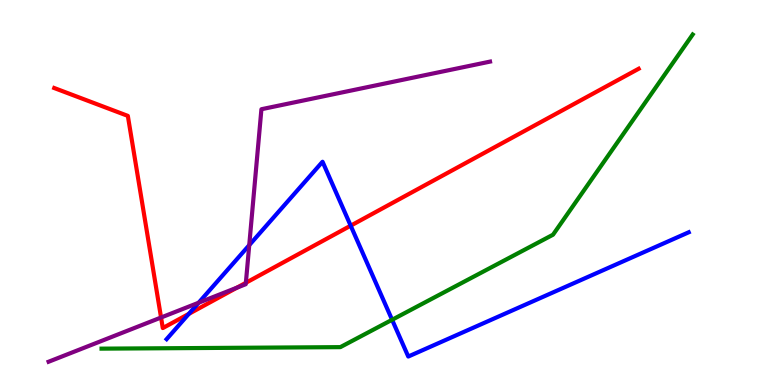[{'lines': ['blue', 'red'], 'intersections': [{'x': 2.44, 'y': 1.85}, {'x': 4.53, 'y': 4.14}]}, {'lines': ['green', 'red'], 'intersections': []}, {'lines': ['purple', 'red'], 'intersections': [{'x': 2.08, 'y': 1.75}, {'x': 3.06, 'y': 2.53}, {'x': 3.17, 'y': 2.65}]}, {'lines': ['blue', 'green'], 'intersections': [{'x': 5.06, 'y': 1.69}]}, {'lines': ['blue', 'purple'], 'intersections': [{'x': 2.56, 'y': 2.14}, {'x': 3.22, 'y': 3.63}]}, {'lines': ['green', 'purple'], 'intersections': []}]